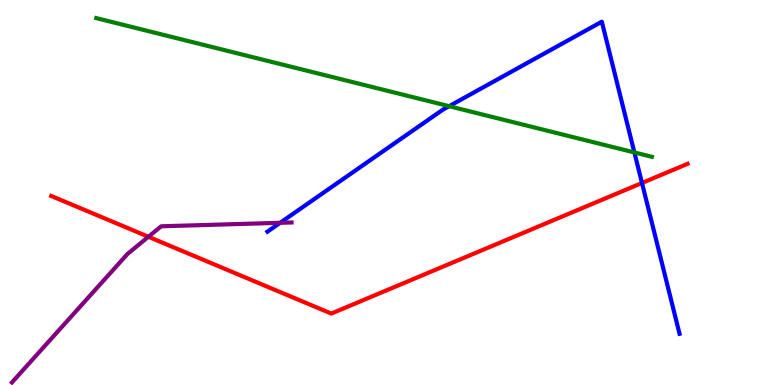[{'lines': ['blue', 'red'], 'intersections': [{'x': 8.28, 'y': 5.25}]}, {'lines': ['green', 'red'], 'intersections': []}, {'lines': ['purple', 'red'], 'intersections': [{'x': 1.91, 'y': 3.85}]}, {'lines': ['blue', 'green'], 'intersections': [{'x': 5.8, 'y': 7.24}, {'x': 8.19, 'y': 6.04}]}, {'lines': ['blue', 'purple'], 'intersections': [{'x': 3.62, 'y': 4.21}]}, {'lines': ['green', 'purple'], 'intersections': []}]